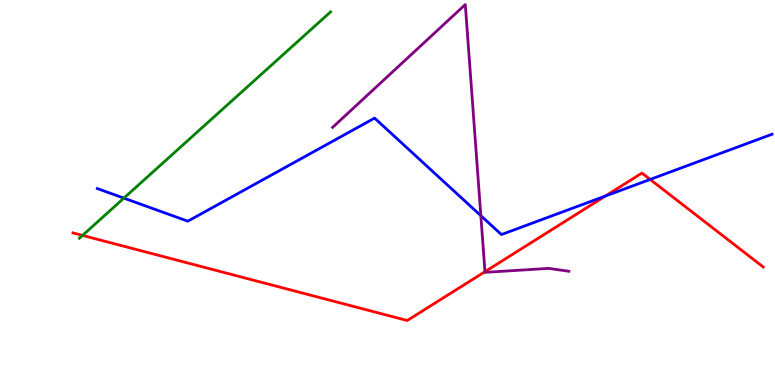[{'lines': ['blue', 'red'], 'intersections': [{'x': 7.81, 'y': 4.91}, {'x': 8.39, 'y': 5.34}]}, {'lines': ['green', 'red'], 'intersections': [{'x': 1.06, 'y': 3.89}]}, {'lines': ['purple', 'red'], 'intersections': [{'x': 6.26, 'y': 2.94}]}, {'lines': ['blue', 'green'], 'intersections': [{'x': 1.6, 'y': 4.85}]}, {'lines': ['blue', 'purple'], 'intersections': [{'x': 6.2, 'y': 4.4}]}, {'lines': ['green', 'purple'], 'intersections': []}]